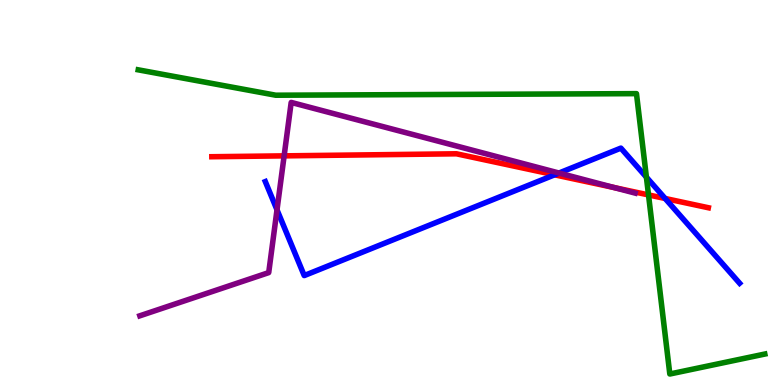[{'lines': ['blue', 'red'], 'intersections': [{'x': 7.16, 'y': 5.46}, {'x': 8.58, 'y': 4.84}]}, {'lines': ['green', 'red'], 'intersections': [{'x': 8.37, 'y': 4.94}]}, {'lines': ['purple', 'red'], 'intersections': [{'x': 3.67, 'y': 5.95}, {'x': 7.92, 'y': 5.13}]}, {'lines': ['blue', 'green'], 'intersections': [{'x': 8.34, 'y': 5.4}]}, {'lines': ['blue', 'purple'], 'intersections': [{'x': 3.57, 'y': 4.55}, {'x': 7.21, 'y': 5.51}]}, {'lines': ['green', 'purple'], 'intersections': []}]